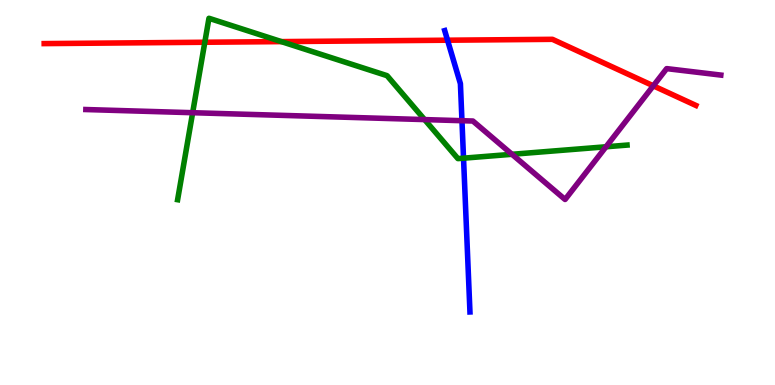[{'lines': ['blue', 'red'], 'intersections': [{'x': 5.77, 'y': 8.96}]}, {'lines': ['green', 'red'], 'intersections': [{'x': 2.64, 'y': 8.9}, {'x': 3.63, 'y': 8.92}]}, {'lines': ['purple', 'red'], 'intersections': [{'x': 8.43, 'y': 7.77}]}, {'lines': ['blue', 'green'], 'intersections': [{'x': 5.98, 'y': 5.89}]}, {'lines': ['blue', 'purple'], 'intersections': [{'x': 5.96, 'y': 6.86}]}, {'lines': ['green', 'purple'], 'intersections': [{'x': 2.49, 'y': 7.07}, {'x': 5.48, 'y': 6.89}, {'x': 6.61, 'y': 5.99}, {'x': 7.82, 'y': 6.19}]}]